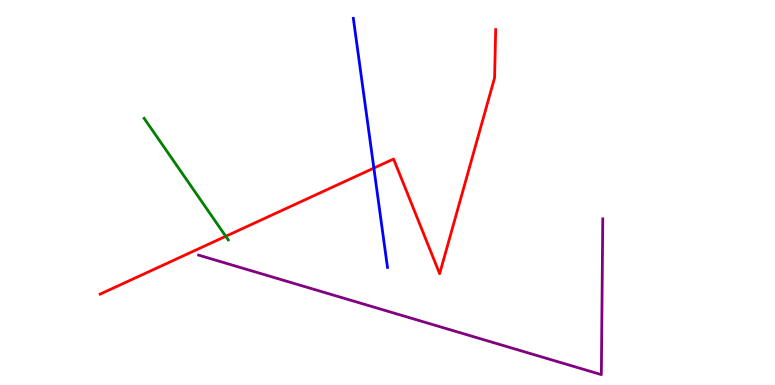[{'lines': ['blue', 'red'], 'intersections': [{'x': 4.82, 'y': 5.63}]}, {'lines': ['green', 'red'], 'intersections': [{'x': 2.91, 'y': 3.86}]}, {'lines': ['purple', 'red'], 'intersections': []}, {'lines': ['blue', 'green'], 'intersections': []}, {'lines': ['blue', 'purple'], 'intersections': []}, {'lines': ['green', 'purple'], 'intersections': []}]